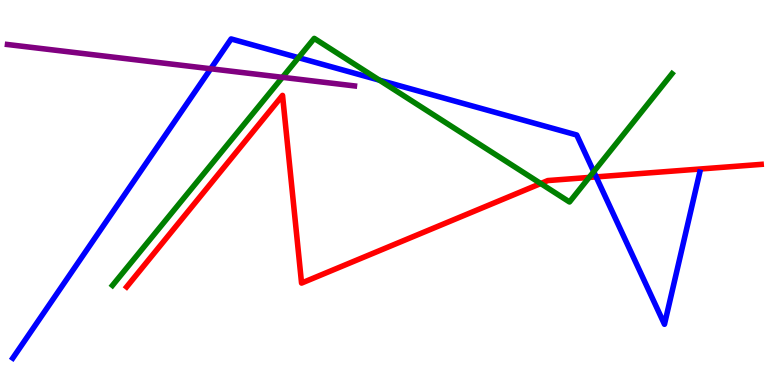[{'lines': ['blue', 'red'], 'intersections': [{'x': 7.69, 'y': 5.41}]}, {'lines': ['green', 'red'], 'intersections': [{'x': 6.98, 'y': 5.23}, {'x': 7.6, 'y': 5.39}]}, {'lines': ['purple', 'red'], 'intersections': []}, {'lines': ['blue', 'green'], 'intersections': [{'x': 3.85, 'y': 8.5}, {'x': 4.9, 'y': 7.92}, {'x': 7.66, 'y': 5.54}]}, {'lines': ['blue', 'purple'], 'intersections': [{'x': 2.72, 'y': 8.21}]}, {'lines': ['green', 'purple'], 'intersections': [{'x': 3.64, 'y': 7.99}]}]